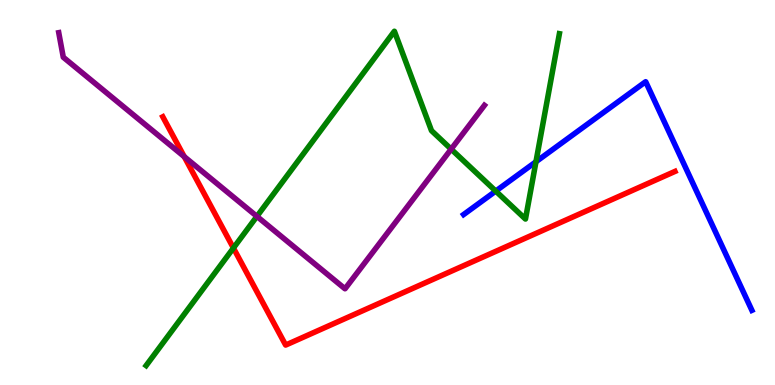[{'lines': ['blue', 'red'], 'intersections': []}, {'lines': ['green', 'red'], 'intersections': [{'x': 3.01, 'y': 3.56}]}, {'lines': ['purple', 'red'], 'intersections': [{'x': 2.38, 'y': 5.93}]}, {'lines': ['blue', 'green'], 'intersections': [{'x': 6.4, 'y': 5.04}, {'x': 6.92, 'y': 5.8}]}, {'lines': ['blue', 'purple'], 'intersections': []}, {'lines': ['green', 'purple'], 'intersections': [{'x': 3.31, 'y': 4.38}, {'x': 5.82, 'y': 6.13}]}]